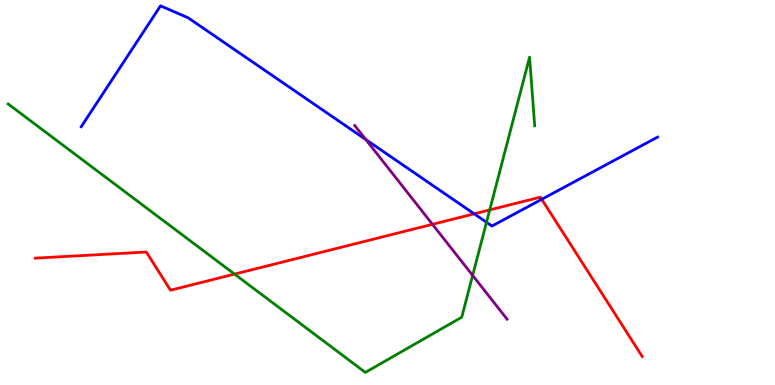[{'lines': ['blue', 'red'], 'intersections': [{'x': 6.12, 'y': 4.45}, {'x': 6.99, 'y': 4.82}]}, {'lines': ['green', 'red'], 'intersections': [{'x': 3.03, 'y': 2.88}, {'x': 6.32, 'y': 4.55}]}, {'lines': ['purple', 'red'], 'intersections': [{'x': 5.58, 'y': 4.17}]}, {'lines': ['blue', 'green'], 'intersections': [{'x': 6.28, 'y': 4.23}]}, {'lines': ['blue', 'purple'], 'intersections': [{'x': 4.72, 'y': 6.38}]}, {'lines': ['green', 'purple'], 'intersections': [{'x': 6.1, 'y': 2.85}]}]